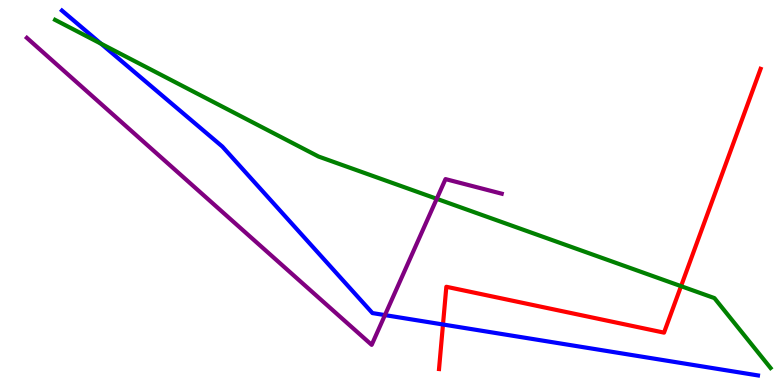[{'lines': ['blue', 'red'], 'intersections': [{'x': 5.72, 'y': 1.57}]}, {'lines': ['green', 'red'], 'intersections': [{'x': 8.79, 'y': 2.57}]}, {'lines': ['purple', 'red'], 'intersections': []}, {'lines': ['blue', 'green'], 'intersections': [{'x': 1.3, 'y': 8.87}]}, {'lines': ['blue', 'purple'], 'intersections': [{'x': 4.97, 'y': 1.82}]}, {'lines': ['green', 'purple'], 'intersections': [{'x': 5.64, 'y': 4.84}]}]